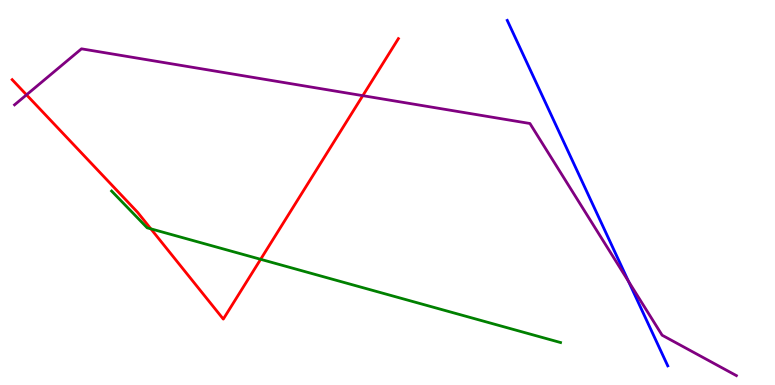[{'lines': ['blue', 'red'], 'intersections': []}, {'lines': ['green', 'red'], 'intersections': [{'x': 1.95, 'y': 4.06}, {'x': 3.36, 'y': 3.26}]}, {'lines': ['purple', 'red'], 'intersections': [{'x': 0.342, 'y': 7.54}, {'x': 4.68, 'y': 7.52}]}, {'lines': ['blue', 'green'], 'intersections': []}, {'lines': ['blue', 'purple'], 'intersections': [{'x': 8.11, 'y': 2.69}]}, {'lines': ['green', 'purple'], 'intersections': []}]